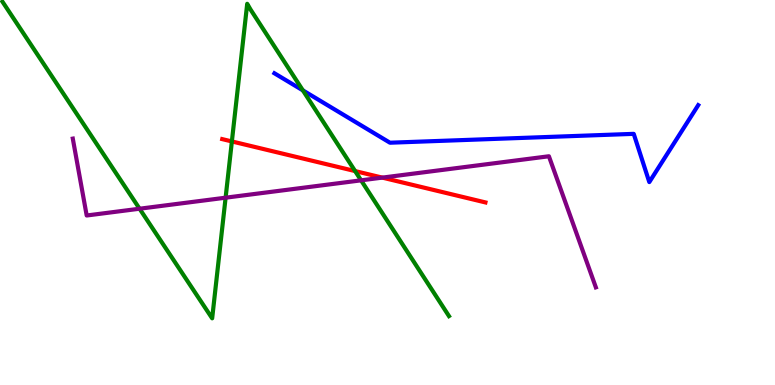[{'lines': ['blue', 'red'], 'intersections': []}, {'lines': ['green', 'red'], 'intersections': [{'x': 2.99, 'y': 6.33}, {'x': 4.58, 'y': 5.56}]}, {'lines': ['purple', 'red'], 'intersections': [{'x': 4.93, 'y': 5.39}]}, {'lines': ['blue', 'green'], 'intersections': [{'x': 3.91, 'y': 7.65}]}, {'lines': ['blue', 'purple'], 'intersections': []}, {'lines': ['green', 'purple'], 'intersections': [{'x': 1.8, 'y': 4.58}, {'x': 2.91, 'y': 4.87}, {'x': 4.66, 'y': 5.32}]}]